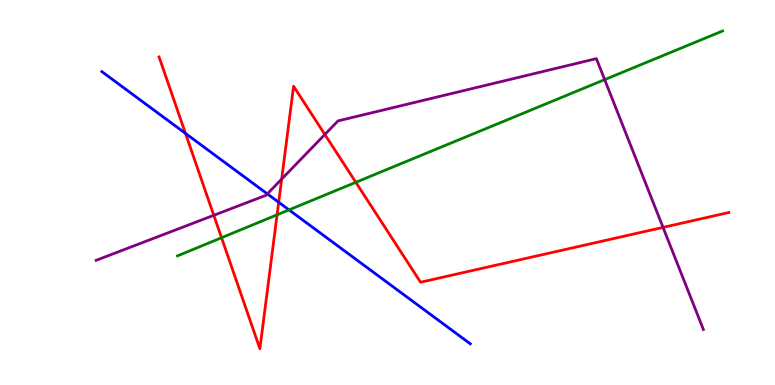[{'lines': ['blue', 'red'], 'intersections': [{'x': 2.39, 'y': 6.53}, {'x': 3.6, 'y': 4.75}]}, {'lines': ['green', 'red'], 'intersections': [{'x': 2.86, 'y': 3.83}, {'x': 3.58, 'y': 4.42}, {'x': 4.59, 'y': 5.26}]}, {'lines': ['purple', 'red'], 'intersections': [{'x': 2.76, 'y': 4.41}, {'x': 3.63, 'y': 5.35}, {'x': 4.19, 'y': 6.51}, {'x': 8.56, 'y': 4.09}]}, {'lines': ['blue', 'green'], 'intersections': [{'x': 3.73, 'y': 4.55}]}, {'lines': ['blue', 'purple'], 'intersections': [{'x': 3.45, 'y': 4.96}]}, {'lines': ['green', 'purple'], 'intersections': [{'x': 7.8, 'y': 7.93}]}]